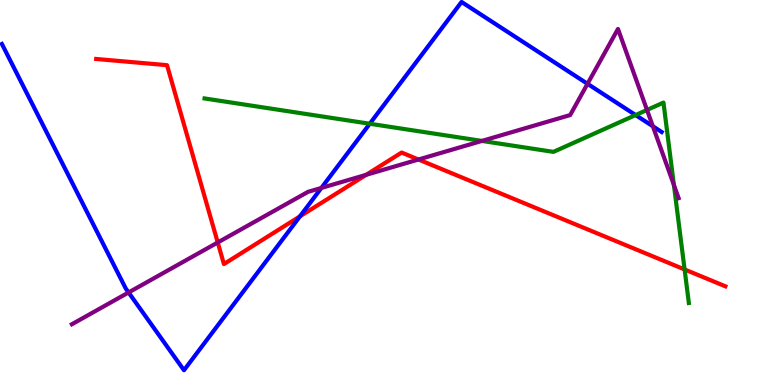[{'lines': ['blue', 'red'], 'intersections': [{'x': 3.87, 'y': 4.38}]}, {'lines': ['green', 'red'], 'intersections': [{'x': 8.83, 'y': 3.0}]}, {'lines': ['purple', 'red'], 'intersections': [{'x': 2.81, 'y': 3.7}, {'x': 4.72, 'y': 5.46}, {'x': 5.4, 'y': 5.86}]}, {'lines': ['blue', 'green'], 'intersections': [{'x': 4.77, 'y': 6.79}, {'x': 8.2, 'y': 7.01}]}, {'lines': ['blue', 'purple'], 'intersections': [{'x': 1.66, 'y': 2.4}, {'x': 4.15, 'y': 5.12}, {'x': 7.58, 'y': 7.82}, {'x': 8.42, 'y': 6.72}]}, {'lines': ['green', 'purple'], 'intersections': [{'x': 6.22, 'y': 6.34}, {'x': 8.35, 'y': 7.14}, {'x': 8.7, 'y': 5.2}]}]